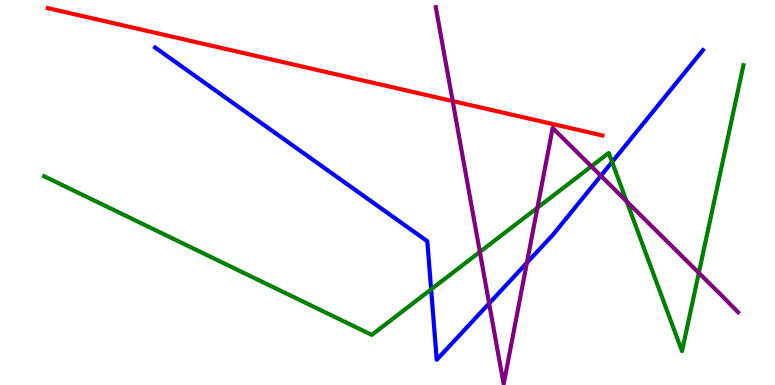[{'lines': ['blue', 'red'], 'intersections': []}, {'lines': ['green', 'red'], 'intersections': []}, {'lines': ['purple', 'red'], 'intersections': [{'x': 5.84, 'y': 7.37}]}, {'lines': ['blue', 'green'], 'intersections': [{'x': 5.56, 'y': 2.48}, {'x': 7.9, 'y': 5.79}]}, {'lines': ['blue', 'purple'], 'intersections': [{'x': 6.31, 'y': 2.12}, {'x': 6.8, 'y': 3.17}, {'x': 7.75, 'y': 5.43}]}, {'lines': ['green', 'purple'], 'intersections': [{'x': 6.19, 'y': 3.46}, {'x': 6.93, 'y': 4.6}, {'x': 7.63, 'y': 5.68}, {'x': 8.09, 'y': 4.77}, {'x': 9.02, 'y': 2.91}]}]